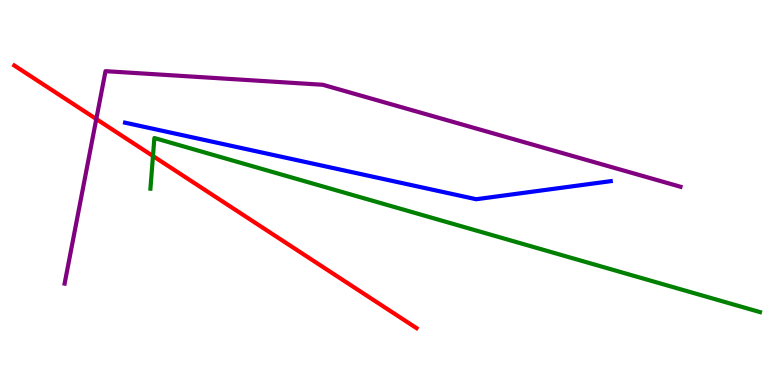[{'lines': ['blue', 'red'], 'intersections': []}, {'lines': ['green', 'red'], 'intersections': [{'x': 1.97, 'y': 5.95}]}, {'lines': ['purple', 'red'], 'intersections': [{'x': 1.24, 'y': 6.91}]}, {'lines': ['blue', 'green'], 'intersections': []}, {'lines': ['blue', 'purple'], 'intersections': []}, {'lines': ['green', 'purple'], 'intersections': []}]